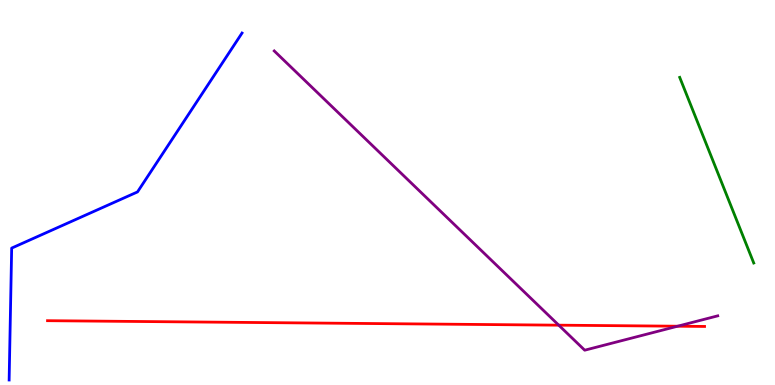[{'lines': ['blue', 'red'], 'intersections': []}, {'lines': ['green', 'red'], 'intersections': []}, {'lines': ['purple', 'red'], 'intersections': [{'x': 7.21, 'y': 1.55}, {'x': 8.74, 'y': 1.53}]}, {'lines': ['blue', 'green'], 'intersections': []}, {'lines': ['blue', 'purple'], 'intersections': []}, {'lines': ['green', 'purple'], 'intersections': []}]